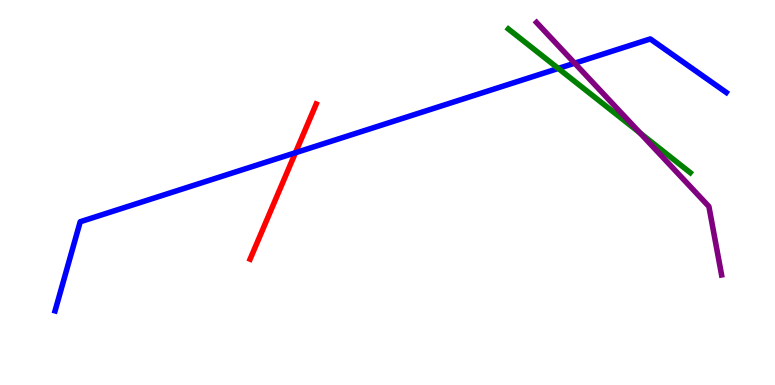[{'lines': ['blue', 'red'], 'intersections': [{'x': 3.81, 'y': 6.03}]}, {'lines': ['green', 'red'], 'intersections': []}, {'lines': ['purple', 'red'], 'intersections': []}, {'lines': ['blue', 'green'], 'intersections': [{'x': 7.2, 'y': 8.22}]}, {'lines': ['blue', 'purple'], 'intersections': [{'x': 7.42, 'y': 8.36}]}, {'lines': ['green', 'purple'], 'intersections': [{'x': 8.26, 'y': 6.54}]}]